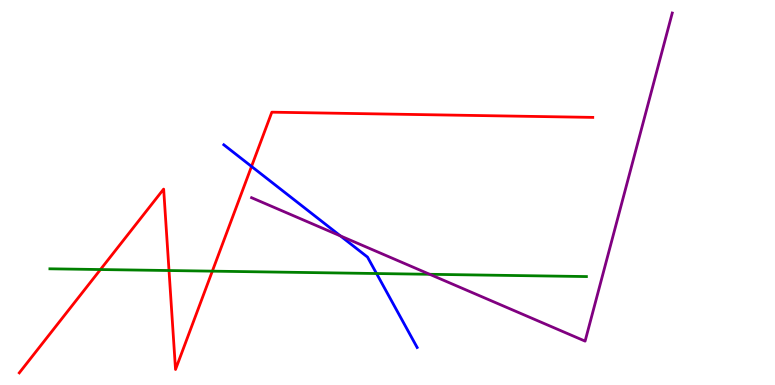[{'lines': ['blue', 'red'], 'intersections': [{'x': 3.25, 'y': 5.68}]}, {'lines': ['green', 'red'], 'intersections': [{'x': 1.3, 'y': 3.0}, {'x': 2.18, 'y': 2.97}, {'x': 2.74, 'y': 2.96}]}, {'lines': ['purple', 'red'], 'intersections': []}, {'lines': ['blue', 'green'], 'intersections': [{'x': 4.86, 'y': 2.9}]}, {'lines': ['blue', 'purple'], 'intersections': [{'x': 4.39, 'y': 3.87}]}, {'lines': ['green', 'purple'], 'intersections': [{'x': 5.54, 'y': 2.88}]}]